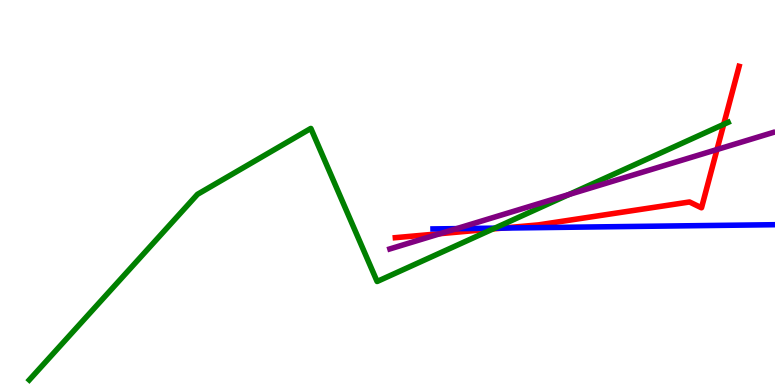[{'lines': ['blue', 'red'], 'intersections': [{'x': 6.49, 'y': 4.08}]}, {'lines': ['green', 'red'], 'intersections': [{'x': 6.36, 'y': 4.05}, {'x': 9.34, 'y': 6.77}]}, {'lines': ['purple', 'red'], 'intersections': [{'x': 5.68, 'y': 3.93}, {'x': 9.25, 'y': 6.12}]}, {'lines': ['blue', 'green'], 'intersections': [{'x': 6.38, 'y': 4.07}]}, {'lines': ['blue', 'purple'], 'intersections': [{'x': 5.89, 'y': 4.06}]}, {'lines': ['green', 'purple'], 'intersections': [{'x': 7.34, 'y': 4.95}]}]